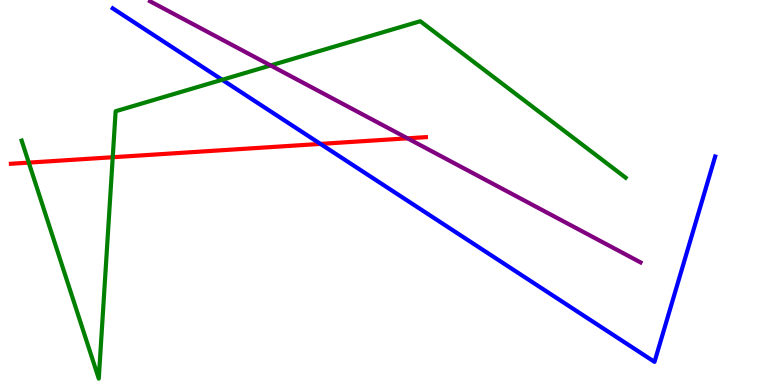[{'lines': ['blue', 'red'], 'intersections': [{'x': 4.14, 'y': 6.26}]}, {'lines': ['green', 'red'], 'intersections': [{'x': 0.371, 'y': 5.78}, {'x': 1.45, 'y': 5.92}]}, {'lines': ['purple', 'red'], 'intersections': [{'x': 5.26, 'y': 6.41}]}, {'lines': ['blue', 'green'], 'intersections': [{'x': 2.87, 'y': 7.93}]}, {'lines': ['blue', 'purple'], 'intersections': []}, {'lines': ['green', 'purple'], 'intersections': [{'x': 3.49, 'y': 8.3}]}]